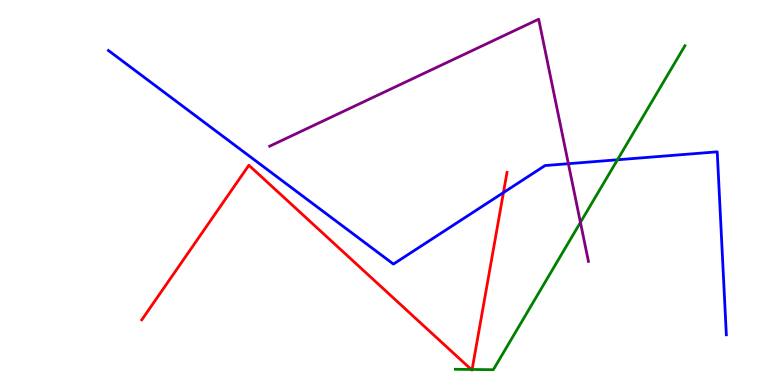[{'lines': ['blue', 'red'], 'intersections': [{'x': 6.5, 'y': 5.0}]}, {'lines': ['green', 'red'], 'intersections': [{'x': 6.08, 'y': 0.403}, {'x': 6.09, 'y': 0.403}]}, {'lines': ['purple', 'red'], 'intersections': []}, {'lines': ['blue', 'green'], 'intersections': [{'x': 7.97, 'y': 5.85}]}, {'lines': ['blue', 'purple'], 'intersections': [{'x': 7.33, 'y': 5.75}]}, {'lines': ['green', 'purple'], 'intersections': [{'x': 7.49, 'y': 4.22}]}]